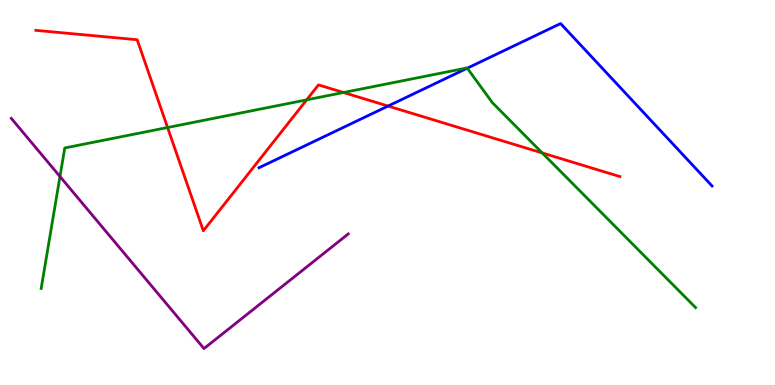[{'lines': ['blue', 'red'], 'intersections': [{'x': 5.01, 'y': 7.25}]}, {'lines': ['green', 'red'], 'intersections': [{'x': 2.16, 'y': 6.69}, {'x': 3.96, 'y': 7.41}, {'x': 4.43, 'y': 7.6}, {'x': 7.0, 'y': 6.03}]}, {'lines': ['purple', 'red'], 'intersections': []}, {'lines': ['blue', 'green'], 'intersections': [{'x': 6.03, 'y': 8.23}]}, {'lines': ['blue', 'purple'], 'intersections': []}, {'lines': ['green', 'purple'], 'intersections': [{'x': 0.774, 'y': 5.42}]}]